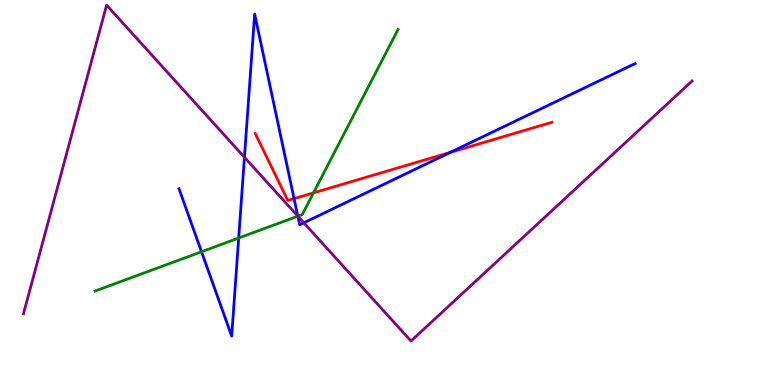[{'lines': ['blue', 'red'], 'intersections': [{'x': 3.79, 'y': 4.84}, {'x': 5.81, 'y': 6.04}]}, {'lines': ['green', 'red'], 'intersections': [{'x': 4.04, 'y': 4.99}]}, {'lines': ['purple', 'red'], 'intersections': []}, {'lines': ['blue', 'green'], 'intersections': [{'x': 2.6, 'y': 3.46}, {'x': 3.08, 'y': 3.82}, {'x': 3.84, 'y': 4.38}]}, {'lines': ['blue', 'purple'], 'intersections': [{'x': 3.15, 'y': 5.92}, {'x': 3.84, 'y': 4.39}, {'x': 3.92, 'y': 4.21}]}, {'lines': ['green', 'purple'], 'intersections': [{'x': 3.84, 'y': 4.38}]}]